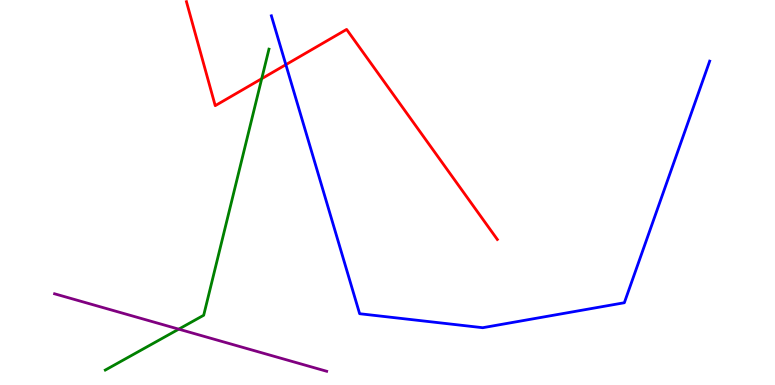[{'lines': ['blue', 'red'], 'intersections': [{'x': 3.69, 'y': 8.32}]}, {'lines': ['green', 'red'], 'intersections': [{'x': 3.38, 'y': 7.96}]}, {'lines': ['purple', 'red'], 'intersections': []}, {'lines': ['blue', 'green'], 'intersections': []}, {'lines': ['blue', 'purple'], 'intersections': []}, {'lines': ['green', 'purple'], 'intersections': [{'x': 2.31, 'y': 1.45}]}]